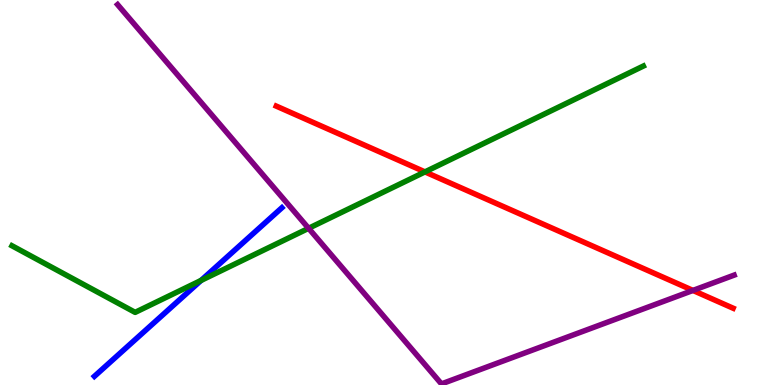[{'lines': ['blue', 'red'], 'intersections': []}, {'lines': ['green', 'red'], 'intersections': [{'x': 5.48, 'y': 5.54}]}, {'lines': ['purple', 'red'], 'intersections': [{'x': 8.94, 'y': 2.46}]}, {'lines': ['blue', 'green'], 'intersections': [{'x': 2.59, 'y': 2.72}]}, {'lines': ['blue', 'purple'], 'intersections': []}, {'lines': ['green', 'purple'], 'intersections': [{'x': 3.98, 'y': 4.07}]}]